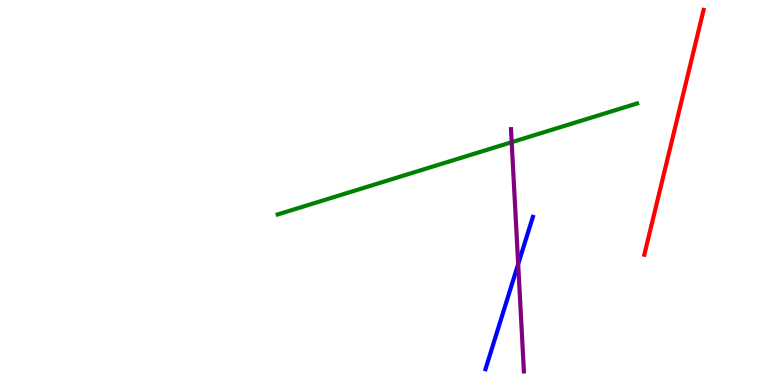[{'lines': ['blue', 'red'], 'intersections': []}, {'lines': ['green', 'red'], 'intersections': []}, {'lines': ['purple', 'red'], 'intersections': []}, {'lines': ['blue', 'green'], 'intersections': []}, {'lines': ['blue', 'purple'], 'intersections': [{'x': 6.69, 'y': 3.14}]}, {'lines': ['green', 'purple'], 'intersections': [{'x': 6.6, 'y': 6.31}]}]